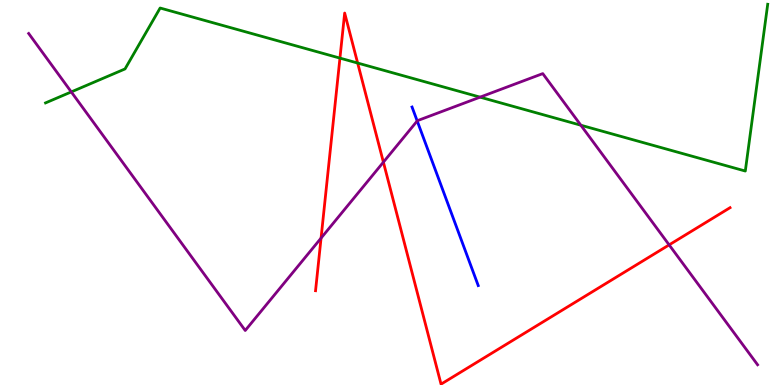[{'lines': ['blue', 'red'], 'intersections': []}, {'lines': ['green', 'red'], 'intersections': [{'x': 4.39, 'y': 8.49}, {'x': 4.61, 'y': 8.36}]}, {'lines': ['purple', 'red'], 'intersections': [{'x': 4.14, 'y': 3.82}, {'x': 4.95, 'y': 5.79}, {'x': 8.63, 'y': 3.64}]}, {'lines': ['blue', 'green'], 'intersections': []}, {'lines': ['blue', 'purple'], 'intersections': [{'x': 5.38, 'y': 6.86}]}, {'lines': ['green', 'purple'], 'intersections': [{'x': 0.92, 'y': 7.61}, {'x': 6.19, 'y': 7.48}, {'x': 7.49, 'y': 6.75}]}]